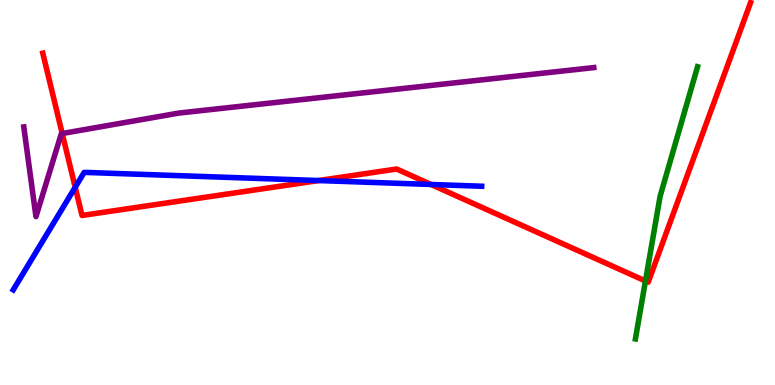[{'lines': ['blue', 'red'], 'intersections': [{'x': 0.97, 'y': 5.14}, {'x': 4.11, 'y': 5.31}, {'x': 5.56, 'y': 5.21}]}, {'lines': ['green', 'red'], 'intersections': [{'x': 8.33, 'y': 2.7}]}, {'lines': ['purple', 'red'], 'intersections': [{'x': 0.803, 'y': 6.53}]}, {'lines': ['blue', 'green'], 'intersections': []}, {'lines': ['blue', 'purple'], 'intersections': []}, {'lines': ['green', 'purple'], 'intersections': []}]